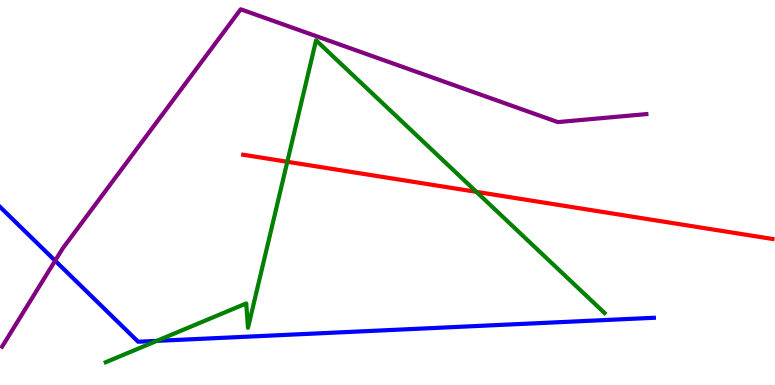[{'lines': ['blue', 'red'], 'intersections': []}, {'lines': ['green', 'red'], 'intersections': [{'x': 3.71, 'y': 5.8}, {'x': 6.15, 'y': 5.02}]}, {'lines': ['purple', 'red'], 'intersections': []}, {'lines': ['blue', 'green'], 'intersections': [{'x': 2.02, 'y': 1.15}]}, {'lines': ['blue', 'purple'], 'intersections': [{'x': 0.712, 'y': 3.23}]}, {'lines': ['green', 'purple'], 'intersections': []}]